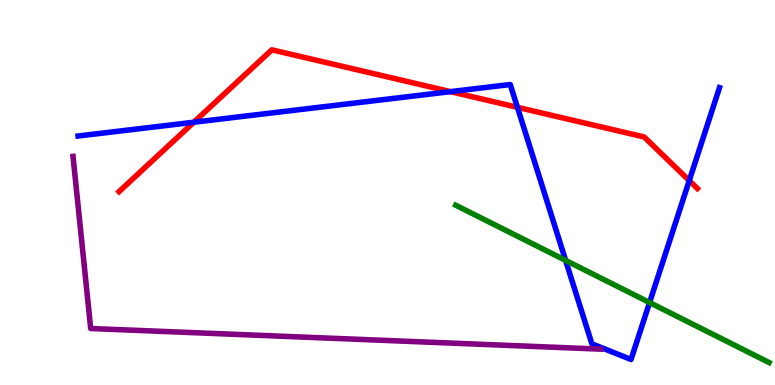[{'lines': ['blue', 'red'], 'intersections': [{'x': 2.5, 'y': 6.83}, {'x': 5.81, 'y': 7.62}, {'x': 6.68, 'y': 7.21}, {'x': 8.89, 'y': 5.31}]}, {'lines': ['green', 'red'], 'intersections': []}, {'lines': ['purple', 'red'], 'intersections': []}, {'lines': ['blue', 'green'], 'intersections': [{'x': 7.3, 'y': 3.24}, {'x': 8.38, 'y': 2.14}]}, {'lines': ['blue', 'purple'], 'intersections': []}, {'lines': ['green', 'purple'], 'intersections': []}]